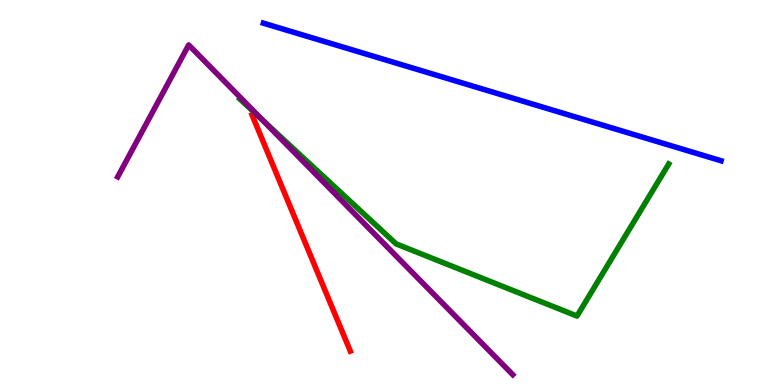[{'lines': ['blue', 'red'], 'intersections': []}, {'lines': ['green', 'red'], 'intersections': []}, {'lines': ['purple', 'red'], 'intersections': []}, {'lines': ['blue', 'green'], 'intersections': []}, {'lines': ['blue', 'purple'], 'intersections': []}, {'lines': ['green', 'purple'], 'intersections': [{'x': 3.38, 'y': 6.89}]}]